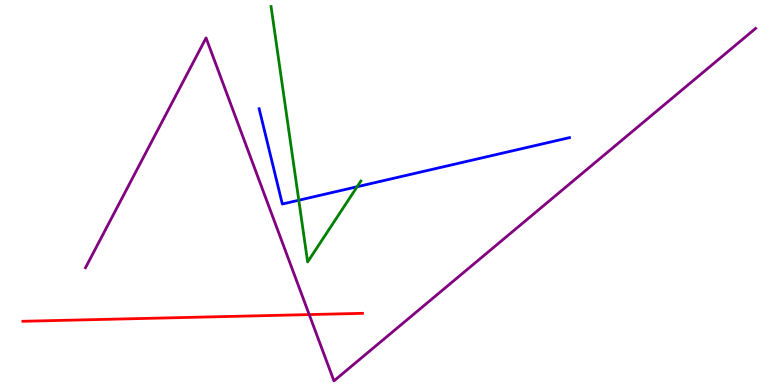[{'lines': ['blue', 'red'], 'intersections': []}, {'lines': ['green', 'red'], 'intersections': []}, {'lines': ['purple', 'red'], 'intersections': [{'x': 3.99, 'y': 1.83}]}, {'lines': ['blue', 'green'], 'intersections': [{'x': 3.86, 'y': 4.8}, {'x': 4.61, 'y': 5.15}]}, {'lines': ['blue', 'purple'], 'intersections': []}, {'lines': ['green', 'purple'], 'intersections': []}]